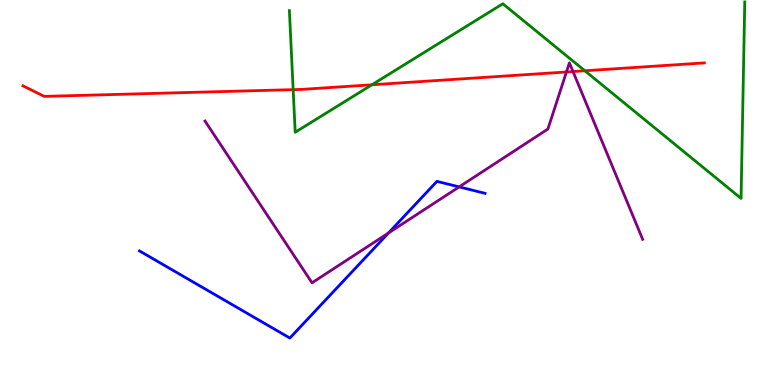[{'lines': ['blue', 'red'], 'intersections': []}, {'lines': ['green', 'red'], 'intersections': [{'x': 3.78, 'y': 7.67}, {'x': 4.8, 'y': 7.8}, {'x': 7.55, 'y': 8.16}]}, {'lines': ['purple', 'red'], 'intersections': [{'x': 7.31, 'y': 8.13}, {'x': 7.39, 'y': 8.14}]}, {'lines': ['blue', 'green'], 'intersections': []}, {'lines': ['blue', 'purple'], 'intersections': [{'x': 5.01, 'y': 3.95}, {'x': 5.92, 'y': 5.15}]}, {'lines': ['green', 'purple'], 'intersections': []}]